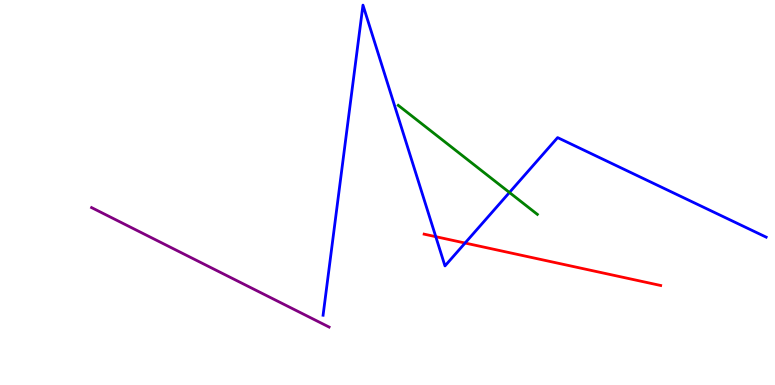[{'lines': ['blue', 'red'], 'intersections': [{'x': 5.62, 'y': 3.85}, {'x': 6.0, 'y': 3.69}]}, {'lines': ['green', 'red'], 'intersections': []}, {'lines': ['purple', 'red'], 'intersections': []}, {'lines': ['blue', 'green'], 'intersections': [{'x': 6.57, 'y': 5.0}]}, {'lines': ['blue', 'purple'], 'intersections': []}, {'lines': ['green', 'purple'], 'intersections': []}]